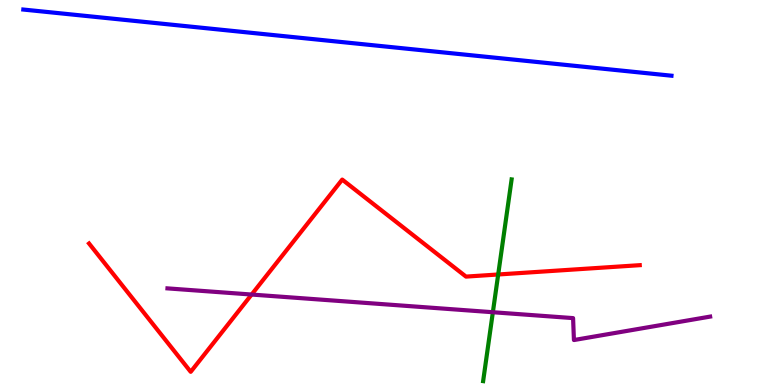[{'lines': ['blue', 'red'], 'intersections': []}, {'lines': ['green', 'red'], 'intersections': [{'x': 6.43, 'y': 2.87}]}, {'lines': ['purple', 'red'], 'intersections': [{'x': 3.25, 'y': 2.35}]}, {'lines': ['blue', 'green'], 'intersections': []}, {'lines': ['blue', 'purple'], 'intersections': []}, {'lines': ['green', 'purple'], 'intersections': [{'x': 6.36, 'y': 1.89}]}]